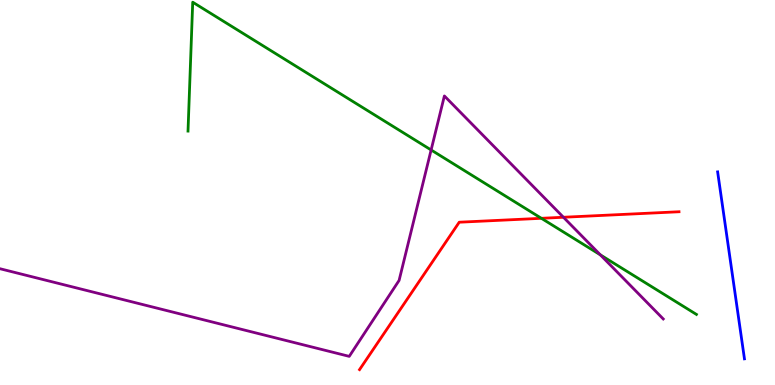[{'lines': ['blue', 'red'], 'intersections': []}, {'lines': ['green', 'red'], 'intersections': [{'x': 6.99, 'y': 4.33}]}, {'lines': ['purple', 'red'], 'intersections': [{'x': 7.27, 'y': 4.36}]}, {'lines': ['blue', 'green'], 'intersections': []}, {'lines': ['blue', 'purple'], 'intersections': []}, {'lines': ['green', 'purple'], 'intersections': [{'x': 5.56, 'y': 6.1}, {'x': 7.75, 'y': 3.38}]}]